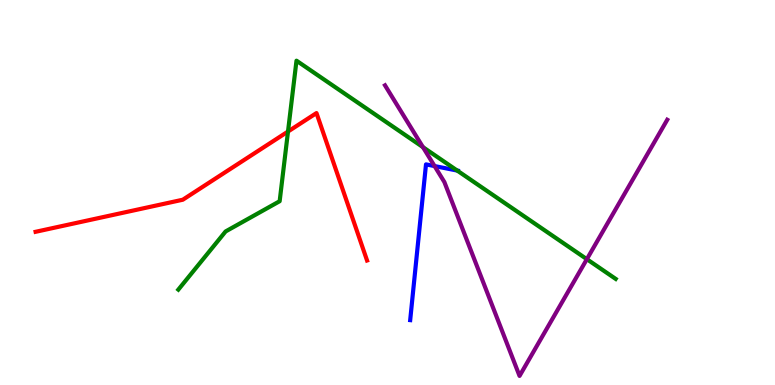[{'lines': ['blue', 'red'], 'intersections': []}, {'lines': ['green', 'red'], 'intersections': [{'x': 3.72, 'y': 6.58}]}, {'lines': ['purple', 'red'], 'intersections': []}, {'lines': ['blue', 'green'], 'intersections': [{'x': 5.9, 'y': 5.57}]}, {'lines': ['blue', 'purple'], 'intersections': [{'x': 5.61, 'y': 5.69}]}, {'lines': ['green', 'purple'], 'intersections': [{'x': 5.46, 'y': 6.18}, {'x': 7.57, 'y': 3.27}]}]